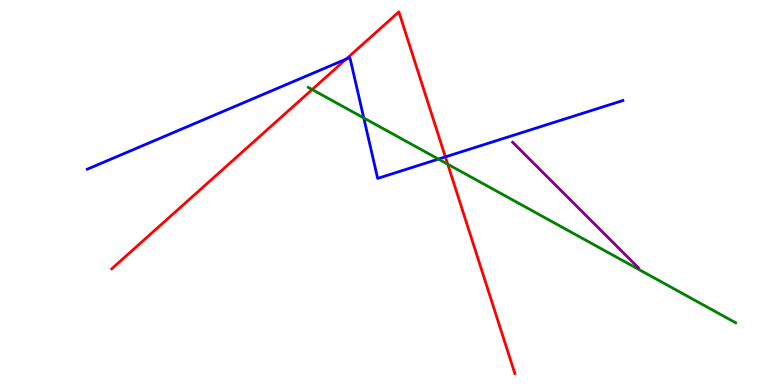[{'lines': ['blue', 'red'], 'intersections': [{'x': 4.47, 'y': 8.47}, {'x': 5.75, 'y': 5.92}]}, {'lines': ['green', 'red'], 'intersections': [{'x': 4.03, 'y': 7.67}, {'x': 5.78, 'y': 5.74}]}, {'lines': ['purple', 'red'], 'intersections': []}, {'lines': ['blue', 'green'], 'intersections': [{'x': 4.69, 'y': 6.94}, {'x': 5.66, 'y': 5.87}]}, {'lines': ['blue', 'purple'], 'intersections': []}, {'lines': ['green', 'purple'], 'intersections': []}]